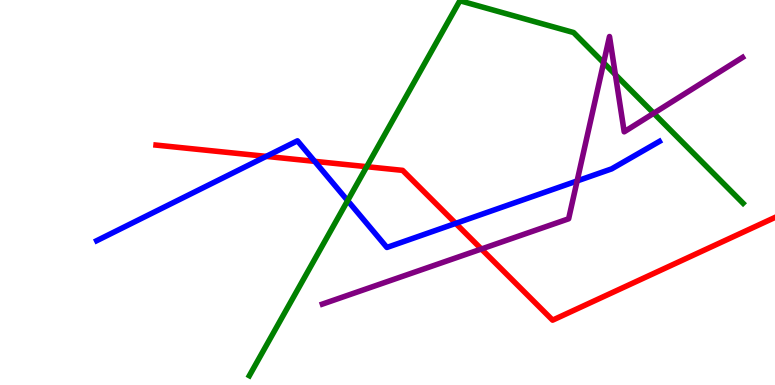[{'lines': ['blue', 'red'], 'intersections': [{'x': 3.43, 'y': 5.94}, {'x': 4.06, 'y': 5.81}, {'x': 5.88, 'y': 4.2}]}, {'lines': ['green', 'red'], 'intersections': [{'x': 4.73, 'y': 5.67}]}, {'lines': ['purple', 'red'], 'intersections': [{'x': 6.21, 'y': 3.53}]}, {'lines': ['blue', 'green'], 'intersections': [{'x': 4.49, 'y': 4.79}]}, {'lines': ['blue', 'purple'], 'intersections': [{'x': 7.45, 'y': 5.3}]}, {'lines': ['green', 'purple'], 'intersections': [{'x': 7.79, 'y': 8.37}, {'x': 7.94, 'y': 8.06}, {'x': 8.44, 'y': 7.06}]}]